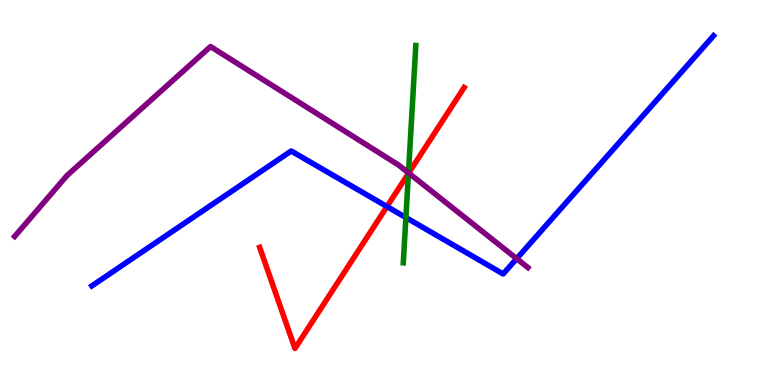[{'lines': ['blue', 'red'], 'intersections': [{'x': 4.99, 'y': 4.64}]}, {'lines': ['green', 'red'], 'intersections': [{'x': 5.27, 'y': 5.5}]}, {'lines': ['purple', 'red'], 'intersections': [{'x': 5.27, 'y': 5.51}]}, {'lines': ['blue', 'green'], 'intersections': [{'x': 5.24, 'y': 4.35}]}, {'lines': ['blue', 'purple'], 'intersections': [{'x': 6.67, 'y': 3.28}]}, {'lines': ['green', 'purple'], 'intersections': [{'x': 5.27, 'y': 5.51}]}]